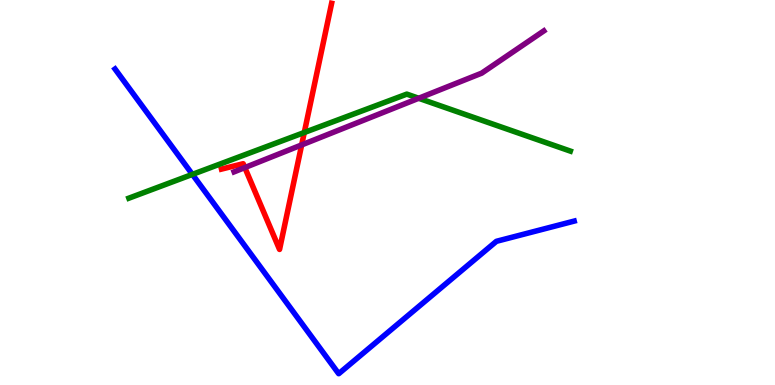[{'lines': ['blue', 'red'], 'intersections': []}, {'lines': ['green', 'red'], 'intersections': [{'x': 3.93, 'y': 6.56}]}, {'lines': ['purple', 'red'], 'intersections': [{'x': 3.16, 'y': 5.65}, {'x': 3.89, 'y': 6.24}]}, {'lines': ['blue', 'green'], 'intersections': [{'x': 2.48, 'y': 5.47}]}, {'lines': ['blue', 'purple'], 'intersections': []}, {'lines': ['green', 'purple'], 'intersections': [{'x': 5.4, 'y': 7.45}]}]